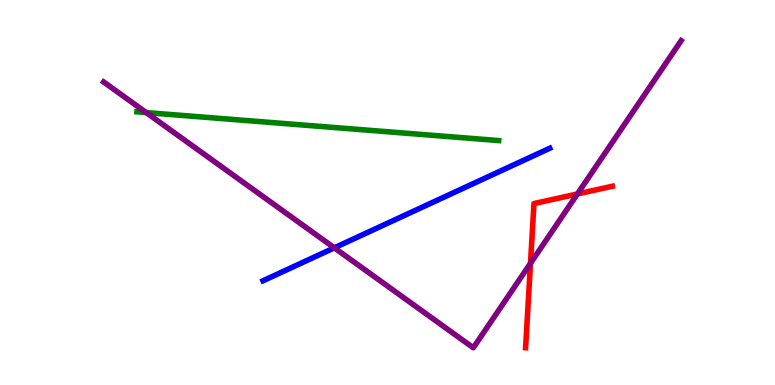[{'lines': ['blue', 'red'], 'intersections': []}, {'lines': ['green', 'red'], 'intersections': []}, {'lines': ['purple', 'red'], 'intersections': [{'x': 6.85, 'y': 3.16}, {'x': 7.45, 'y': 4.96}]}, {'lines': ['blue', 'green'], 'intersections': []}, {'lines': ['blue', 'purple'], 'intersections': [{'x': 4.31, 'y': 3.56}]}, {'lines': ['green', 'purple'], 'intersections': [{'x': 1.89, 'y': 7.08}]}]